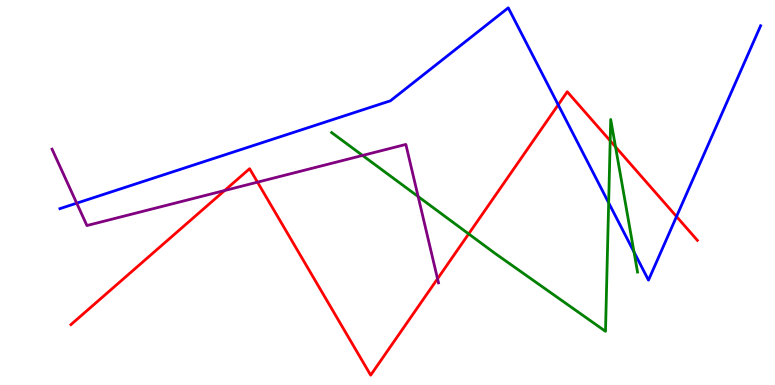[{'lines': ['blue', 'red'], 'intersections': [{'x': 7.2, 'y': 7.28}, {'x': 8.73, 'y': 4.38}]}, {'lines': ['green', 'red'], 'intersections': [{'x': 6.05, 'y': 3.92}, {'x': 7.87, 'y': 6.34}, {'x': 7.94, 'y': 6.19}]}, {'lines': ['purple', 'red'], 'intersections': [{'x': 2.9, 'y': 5.05}, {'x': 3.32, 'y': 5.27}, {'x': 5.65, 'y': 2.76}]}, {'lines': ['blue', 'green'], 'intersections': [{'x': 7.85, 'y': 4.73}, {'x': 8.18, 'y': 3.45}]}, {'lines': ['blue', 'purple'], 'intersections': [{'x': 0.99, 'y': 4.72}]}, {'lines': ['green', 'purple'], 'intersections': [{'x': 4.68, 'y': 5.96}, {'x': 5.4, 'y': 4.9}]}]